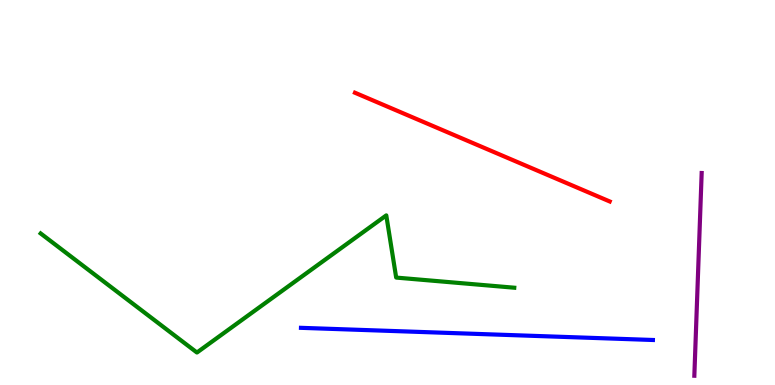[{'lines': ['blue', 'red'], 'intersections': []}, {'lines': ['green', 'red'], 'intersections': []}, {'lines': ['purple', 'red'], 'intersections': []}, {'lines': ['blue', 'green'], 'intersections': []}, {'lines': ['blue', 'purple'], 'intersections': []}, {'lines': ['green', 'purple'], 'intersections': []}]